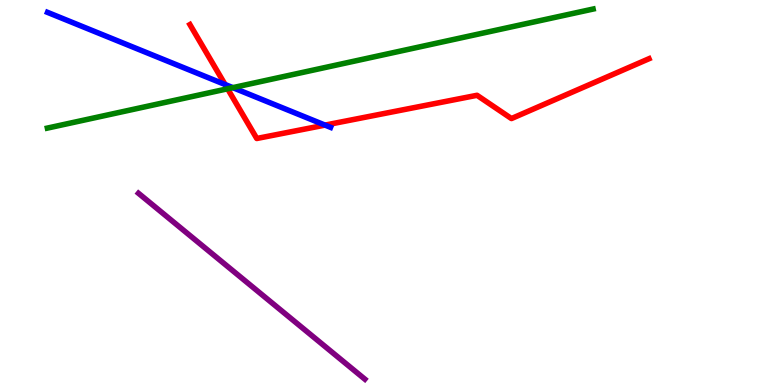[{'lines': ['blue', 'red'], 'intersections': [{'x': 2.9, 'y': 7.81}, {'x': 4.19, 'y': 6.75}]}, {'lines': ['green', 'red'], 'intersections': [{'x': 2.94, 'y': 7.69}]}, {'lines': ['purple', 'red'], 'intersections': []}, {'lines': ['blue', 'green'], 'intersections': [{'x': 3.0, 'y': 7.72}]}, {'lines': ['blue', 'purple'], 'intersections': []}, {'lines': ['green', 'purple'], 'intersections': []}]